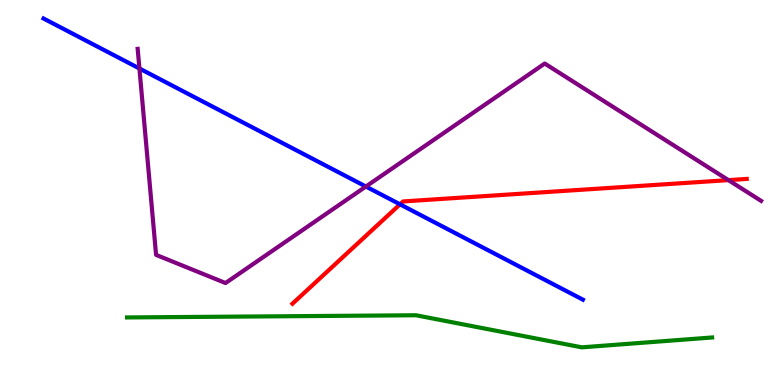[{'lines': ['blue', 'red'], 'intersections': [{'x': 5.16, 'y': 4.69}]}, {'lines': ['green', 'red'], 'intersections': []}, {'lines': ['purple', 'red'], 'intersections': [{'x': 9.4, 'y': 5.32}]}, {'lines': ['blue', 'green'], 'intersections': []}, {'lines': ['blue', 'purple'], 'intersections': [{'x': 1.8, 'y': 8.22}, {'x': 4.72, 'y': 5.16}]}, {'lines': ['green', 'purple'], 'intersections': []}]